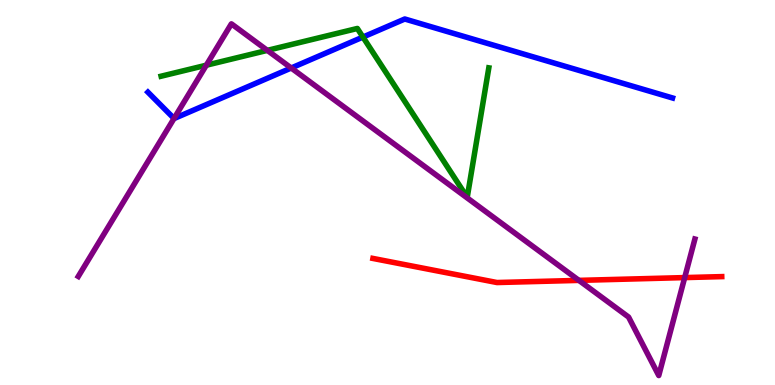[{'lines': ['blue', 'red'], 'intersections': []}, {'lines': ['green', 'red'], 'intersections': []}, {'lines': ['purple', 'red'], 'intersections': [{'x': 7.47, 'y': 2.72}, {'x': 8.83, 'y': 2.79}]}, {'lines': ['blue', 'green'], 'intersections': [{'x': 4.68, 'y': 9.04}]}, {'lines': ['blue', 'purple'], 'intersections': [{'x': 2.25, 'y': 6.92}, {'x': 3.76, 'y': 8.23}]}, {'lines': ['green', 'purple'], 'intersections': [{'x': 2.66, 'y': 8.31}, {'x': 3.45, 'y': 8.69}]}]